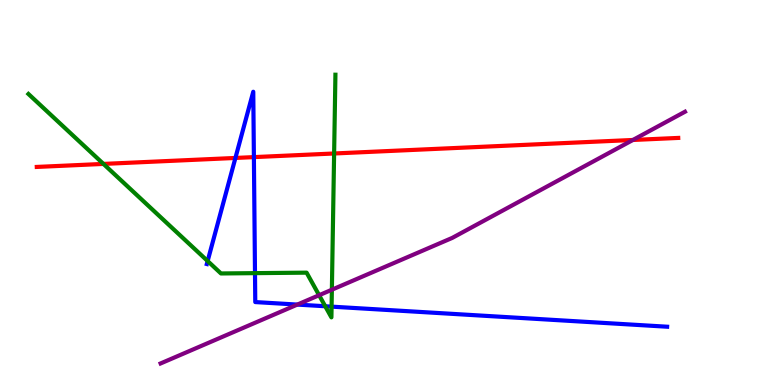[{'lines': ['blue', 'red'], 'intersections': [{'x': 3.04, 'y': 5.9}, {'x': 3.28, 'y': 5.92}]}, {'lines': ['green', 'red'], 'intersections': [{'x': 1.33, 'y': 5.74}, {'x': 4.31, 'y': 6.01}]}, {'lines': ['purple', 'red'], 'intersections': [{'x': 8.17, 'y': 6.36}]}, {'lines': ['blue', 'green'], 'intersections': [{'x': 2.68, 'y': 3.22}, {'x': 3.29, 'y': 2.91}, {'x': 4.2, 'y': 2.05}, {'x': 4.28, 'y': 2.04}]}, {'lines': ['blue', 'purple'], 'intersections': [{'x': 3.84, 'y': 2.09}]}, {'lines': ['green', 'purple'], 'intersections': [{'x': 4.12, 'y': 2.33}, {'x': 4.28, 'y': 2.47}]}]